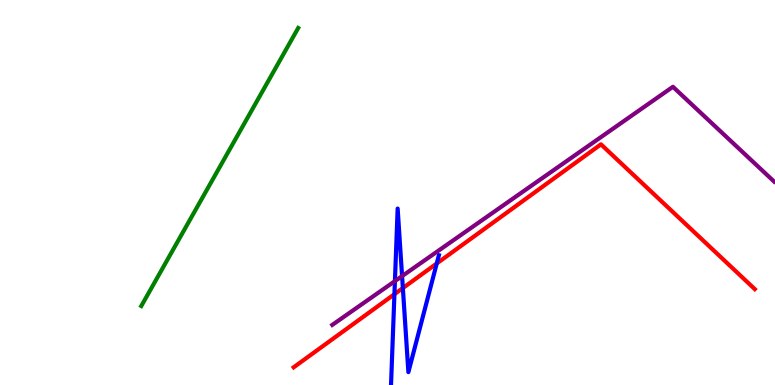[{'lines': ['blue', 'red'], 'intersections': [{'x': 5.09, 'y': 2.36}, {'x': 5.2, 'y': 2.52}, {'x': 5.64, 'y': 3.16}]}, {'lines': ['green', 'red'], 'intersections': []}, {'lines': ['purple', 'red'], 'intersections': []}, {'lines': ['blue', 'green'], 'intersections': []}, {'lines': ['blue', 'purple'], 'intersections': [{'x': 5.1, 'y': 2.7}, {'x': 5.19, 'y': 2.83}]}, {'lines': ['green', 'purple'], 'intersections': []}]